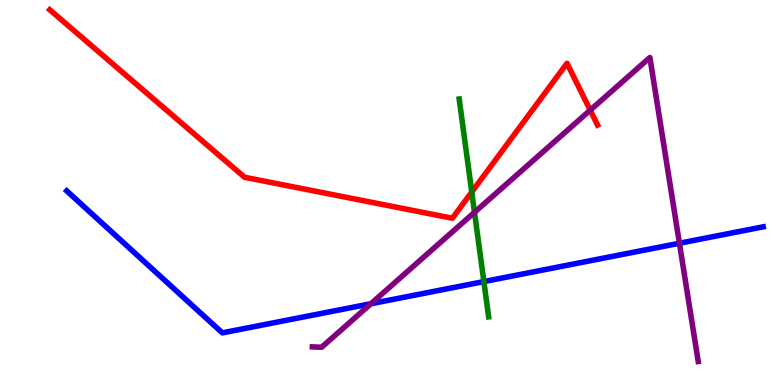[{'lines': ['blue', 'red'], 'intersections': []}, {'lines': ['green', 'red'], 'intersections': [{'x': 6.09, 'y': 5.01}]}, {'lines': ['purple', 'red'], 'intersections': [{'x': 7.62, 'y': 7.14}]}, {'lines': ['blue', 'green'], 'intersections': [{'x': 6.24, 'y': 2.69}]}, {'lines': ['blue', 'purple'], 'intersections': [{'x': 4.79, 'y': 2.11}, {'x': 8.77, 'y': 3.68}]}, {'lines': ['green', 'purple'], 'intersections': [{'x': 6.12, 'y': 4.49}]}]